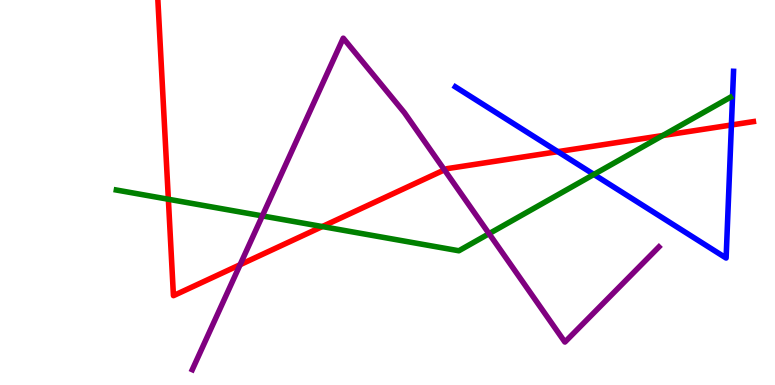[{'lines': ['blue', 'red'], 'intersections': [{'x': 7.2, 'y': 6.06}, {'x': 9.44, 'y': 6.75}]}, {'lines': ['green', 'red'], 'intersections': [{'x': 2.17, 'y': 4.82}, {'x': 4.16, 'y': 4.12}, {'x': 8.55, 'y': 6.48}]}, {'lines': ['purple', 'red'], 'intersections': [{'x': 3.1, 'y': 3.12}, {'x': 5.73, 'y': 5.59}]}, {'lines': ['blue', 'green'], 'intersections': [{'x': 7.66, 'y': 5.47}]}, {'lines': ['blue', 'purple'], 'intersections': []}, {'lines': ['green', 'purple'], 'intersections': [{'x': 3.38, 'y': 4.39}, {'x': 6.31, 'y': 3.93}]}]